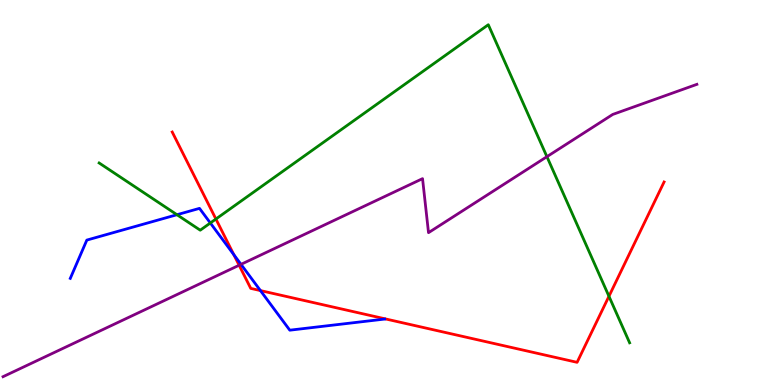[{'lines': ['blue', 'red'], 'intersections': [{'x': 3.02, 'y': 3.39}, {'x': 3.36, 'y': 2.45}]}, {'lines': ['green', 'red'], 'intersections': [{'x': 2.79, 'y': 4.31}, {'x': 7.86, 'y': 2.3}]}, {'lines': ['purple', 'red'], 'intersections': [{'x': 3.09, 'y': 3.11}]}, {'lines': ['blue', 'green'], 'intersections': [{'x': 2.28, 'y': 4.42}, {'x': 2.71, 'y': 4.21}]}, {'lines': ['blue', 'purple'], 'intersections': [{'x': 3.11, 'y': 3.13}]}, {'lines': ['green', 'purple'], 'intersections': [{'x': 7.06, 'y': 5.93}]}]